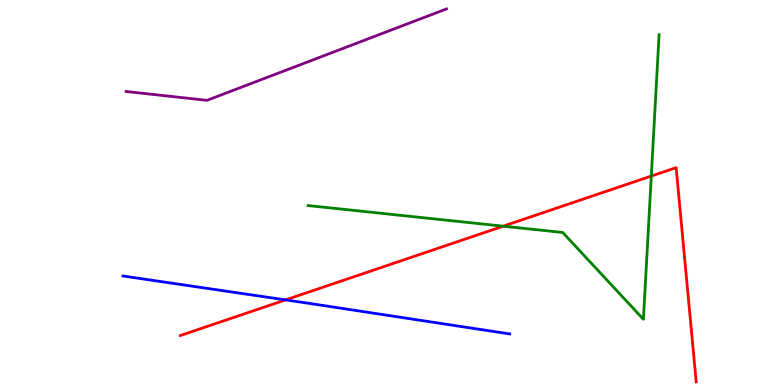[{'lines': ['blue', 'red'], 'intersections': [{'x': 3.68, 'y': 2.21}]}, {'lines': ['green', 'red'], 'intersections': [{'x': 6.49, 'y': 4.12}, {'x': 8.4, 'y': 5.43}]}, {'lines': ['purple', 'red'], 'intersections': []}, {'lines': ['blue', 'green'], 'intersections': []}, {'lines': ['blue', 'purple'], 'intersections': []}, {'lines': ['green', 'purple'], 'intersections': []}]